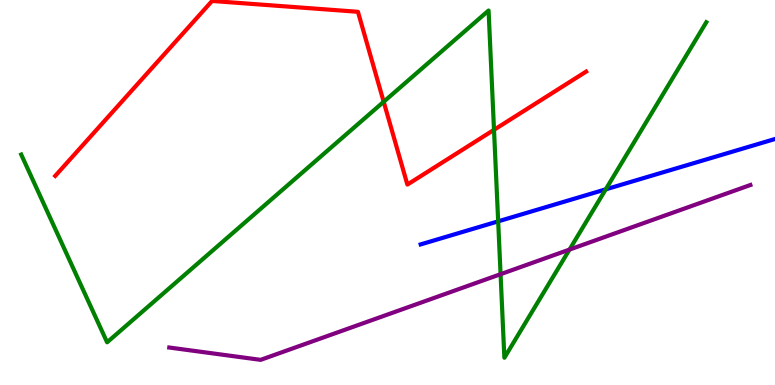[{'lines': ['blue', 'red'], 'intersections': []}, {'lines': ['green', 'red'], 'intersections': [{'x': 4.95, 'y': 7.36}, {'x': 6.37, 'y': 6.63}]}, {'lines': ['purple', 'red'], 'intersections': []}, {'lines': ['blue', 'green'], 'intersections': [{'x': 6.43, 'y': 4.25}, {'x': 7.82, 'y': 5.08}]}, {'lines': ['blue', 'purple'], 'intersections': []}, {'lines': ['green', 'purple'], 'intersections': [{'x': 6.46, 'y': 2.88}, {'x': 7.35, 'y': 3.52}]}]